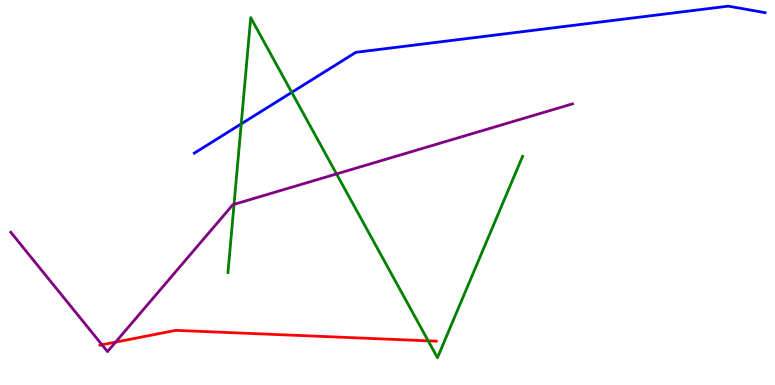[{'lines': ['blue', 'red'], 'intersections': []}, {'lines': ['green', 'red'], 'intersections': [{'x': 5.53, 'y': 1.15}]}, {'lines': ['purple', 'red'], 'intersections': [{'x': 1.32, 'y': 1.04}, {'x': 1.49, 'y': 1.11}]}, {'lines': ['blue', 'green'], 'intersections': [{'x': 3.11, 'y': 6.78}, {'x': 3.76, 'y': 7.6}]}, {'lines': ['blue', 'purple'], 'intersections': []}, {'lines': ['green', 'purple'], 'intersections': [{'x': 3.02, 'y': 4.69}, {'x': 4.34, 'y': 5.48}]}]